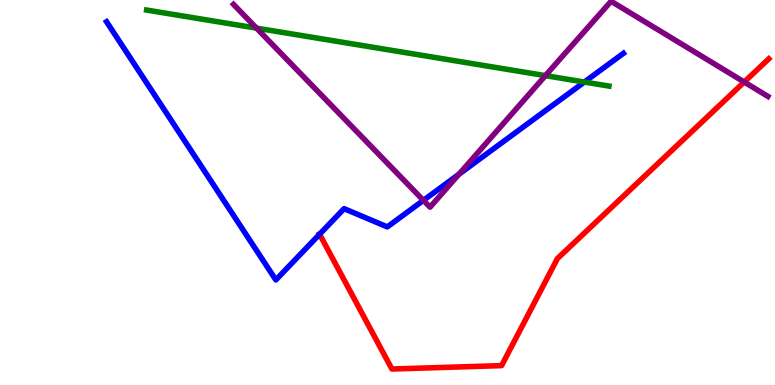[{'lines': ['blue', 'red'], 'intersections': [{'x': 4.12, 'y': 3.92}]}, {'lines': ['green', 'red'], 'intersections': []}, {'lines': ['purple', 'red'], 'intersections': [{'x': 9.6, 'y': 7.87}]}, {'lines': ['blue', 'green'], 'intersections': [{'x': 7.54, 'y': 7.87}]}, {'lines': ['blue', 'purple'], 'intersections': [{'x': 5.46, 'y': 4.8}, {'x': 5.92, 'y': 5.47}]}, {'lines': ['green', 'purple'], 'intersections': [{'x': 3.31, 'y': 9.27}, {'x': 7.04, 'y': 8.04}]}]